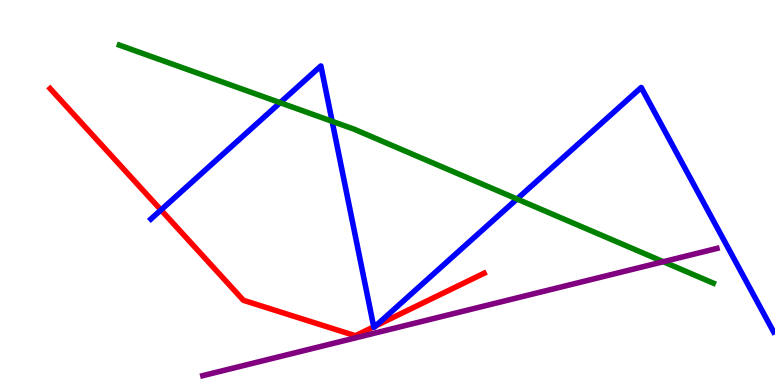[{'lines': ['blue', 'red'], 'intersections': [{'x': 2.08, 'y': 4.55}, {'x': 4.82, 'y': 1.51}, {'x': 4.85, 'y': 1.53}]}, {'lines': ['green', 'red'], 'intersections': []}, {'lines': ['purple', 'red'], 'intersections': []}, {'lines': ['blue', 'green'], 'intersections': [{'x': 3.61, 'y': 7.33}, {'x': 4.29, 'y': 6.85}, {'x': 6.67, 'y': 4.83}]}, {'lines': ['blue', 'purple'], 'intersections': []}, {'lines': ['green', 'purple'], 'intersections': [{'x': 8.56, 'y': 3.2}]}]